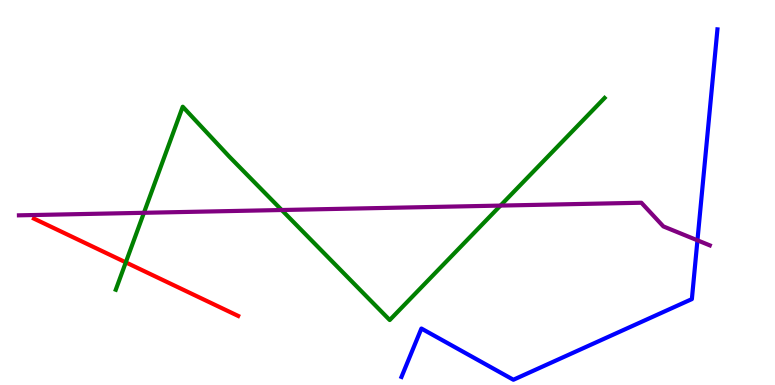[{'lines': ['blue', 'red'], 'intersections': []}, {'lines': ['green', 'red'], 'intersections': [{'x': 1.62, 'y': 3.19}]}, {'lines': ['purple', 'red'], 'intersections': []}, {'lines': ['blue', 'green'], 'intersections': []}, {'lines': ['blue', 'purple'], 'intersections': [{'x': 9.0, 'y': 3.76}]}, {'lines': ['green', 'purple'], 'intersections': [{'x': 1.86, 'y': 4.47}, {'x': 3.63, 'y': 4.55}, {'x': 6.46, 'y': 4.66}]}]